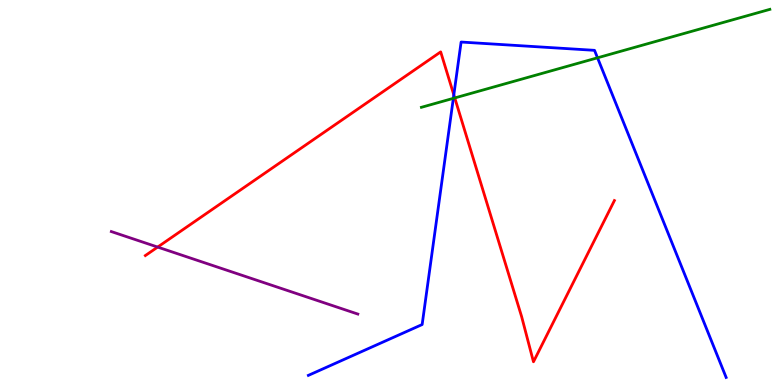[{'lines': ['blue', 'red'], 'intersections': [{'x': 5.86, 'y': 7.54}]}, {'lines': ['green', 'red'], 'intersections': [{'x': 5.87, 'y': 7.46}]}, {'lines': ['purple', 'red'], 'intersections': [{'x': 2.03, 'y': 3.58}]}, {'lines': ['blue', 'green'], 'intersections': [{'x': 5.85, 'y': 7.45}, {'x': 7.71, 'y': 8.5}]}, {'lines': ['blue', 'purple'], 'intersections': []}, {'lines': ['green', 'purple'], 'intersections': []}]